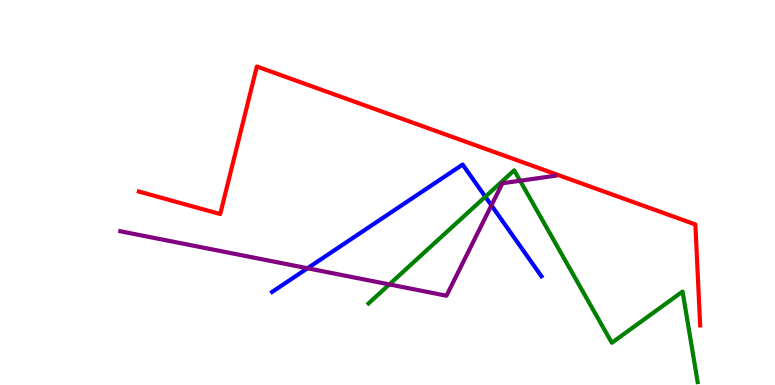[{'lines': ['blue', 'red'], 'intersections': []}, {'lines': ['green', 'red'], 'intersections': []}, {'lines': ['purple', 'red'], 'intersections': []}, {'lines': ['blue', 'green'], 'intersections': [{'x': 6.26, 'y': 4.89}]}, {'lines': ['blue', 'purple'], 'intersections': [{'x': 3.97, 'y': 3.03}, {'x': 6.34, 'y': 4.67}]}, {'lines': ['green', 'purple'], 'intersections': [{'x': 5.02, 'y': 2.61}, {'x': 6.71, 'y': 5.31}]}]